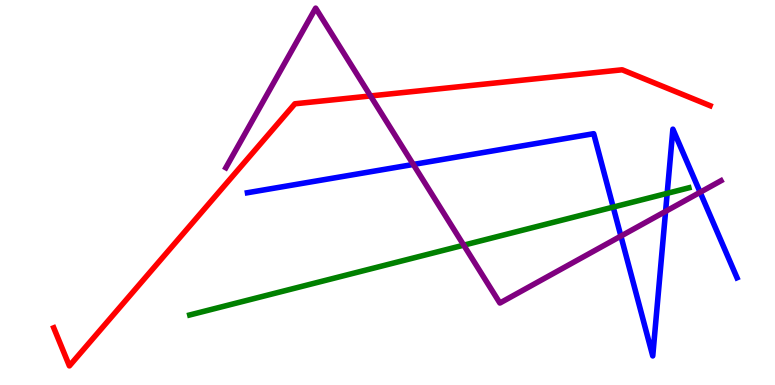[{'lines': ['blue', 'red'], 'intersections': []}, {'lines': ['green', 'red'], 'intersections': []}, {'lines': ['purple', 'red'], 'intersections': [{'x': 4.78, 'y': 7.51}]}, {'lines': ['blue', 'green'], 'intersections': [{'x': 7.91, 'y': 4.62}, {'x': 8.61, 'y': 4.98}]}, {'lines': ['blue', 'purple'], 'intersections': [{'x': 5.33, 'y': 5.73}, {'x': 8.01, 'y': 3.87}, {'x': 8.59, 'y': 4.51}, {'x': 9.03, 'y': 5.01}]}, {'lines': ['green', 'purple'], 'intersections': [{'x': 5.98, 'y': 3.63}]}]